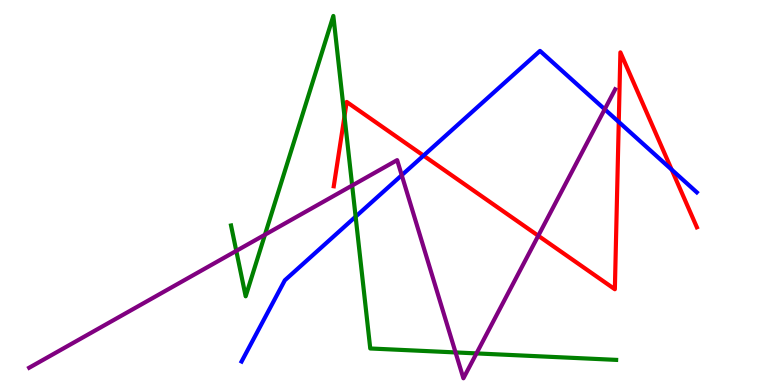[{'lines': ['blue', 'red'], 'intersections': [{'x': 5.46, 'y': 5.96}, {'x': 7.98, 'y': 6.83}, {'x': 8.67, 'y': 5.59}]}, {'lines': ['green', 'red'], 'intersections': [{'x': 4.44, 'y': 6.98}]}, {'lines': ['purple', 'red'], 'intersections': [{'x': 6.95, 'y': 3.88}]}, {'lines': ['blue', 'green'], 'intersections': [{'x': 4.59, 'y': 4.37}]}, {'lines': ['blue', 'purple'], 'intersections': [{'x': 5.18, 'y': 5.45}, {'x': 7.8, 'y': 7.16}]}, {'lines': ['green', 'purple'], 'intersections': [{'x': 3.05, 'y': 3.48}, {'x': 3.42, 'y': 3.9}, {'x': 4.54, 'y': 5.18}, {'x': 5.88, 'y': 0.846}, {'x': 6.15, 'y': 0.821}]}]